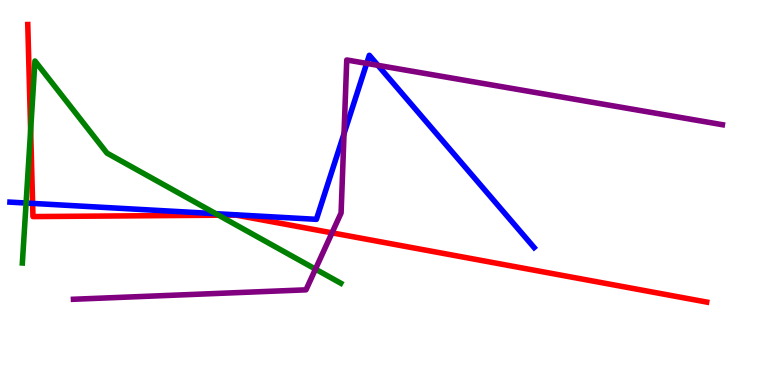[{'lines': ['blue', 'red'], 'intersections': [{'x': 0.421, 'y': 4.72}]}, {'lines': ['green', 'red'], 'intersections': [{'x': 0.395, 'y': 6.62}, {'x': 2.82, 'y': 4.41}]}, {'lines': ['purple', 'red'], 'intersections': [{'x': 4.28, 'y': 3.95}]}, {'lines': ['blue', 'green'], 'intersections': [{'x': 0.337, 'y': 4.73}, {'x': 2.79, 'y': 4.45}]}, {'lines': ['blue', 'purple'], 'intersections': [{'x': 4.44, 'y': 6.53}, {'x': 4.73, 'y': 8.35}, {'x': 4.88, 'y': 8.3}]}, {'lines': ['green', 'purple'], 'intersections': [{'x': 4.07, 'y': 3.01}]}]